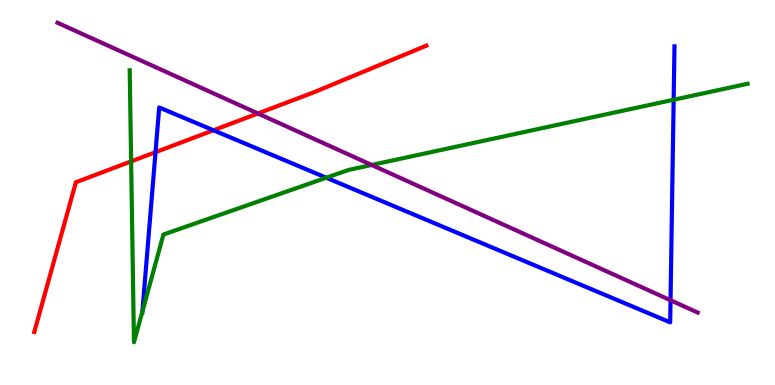[{'lines': ['blue', 'red'], 'intersections': [{'x': 2.01, 'y': 6.05}, {'x': 2.75, 'y': 6.62}]}, {'lines': ['green', 'red'], 'intersections': [{'x': 1.69, 'y': 5.81}]}, {'lines': ['purple', 'red'], 'intersections': [{'x': 3.33, 'y': 7.05}]}, {'lines': ['blue', 'green'], 'intersections': [{'x': 1.84, 'y': 1.91}, {'x': 4.21, 'y': 5.38}, {'x': 8.69, 'y': 7.41}]}, {'lines': ['blue', 'purple'], 'intersections': [{'x': 8.65, 'y': 2.2}]}, {'lines': ['green', 'purple'], 'intersections': [{'x': 4.8, 'y': 5.72}]}]